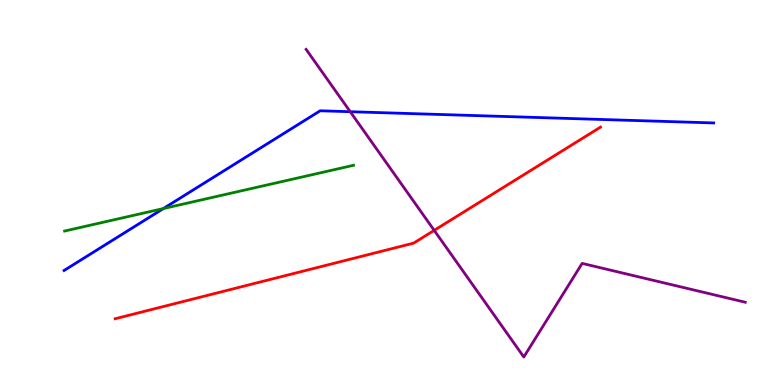[{'lines': ['blue', 'red'], 'intersections': []}, {'lines': ['green', 'red'], 'intersections': []}, {'lines': ['purple', 'red'], 'intersections': [{'x': 5.6, 'y': 4.02}]}, {'lines': ['blue', 'green'], 'intersections': [{'x': 2.11, 'y': 4.58}]}, {'lines': ['blue', 'purple'], 'intersections': [{'x': 4.52, 'y': 7.1}]}, {'lines': ['green', 'purple'], 'intersections': []}]